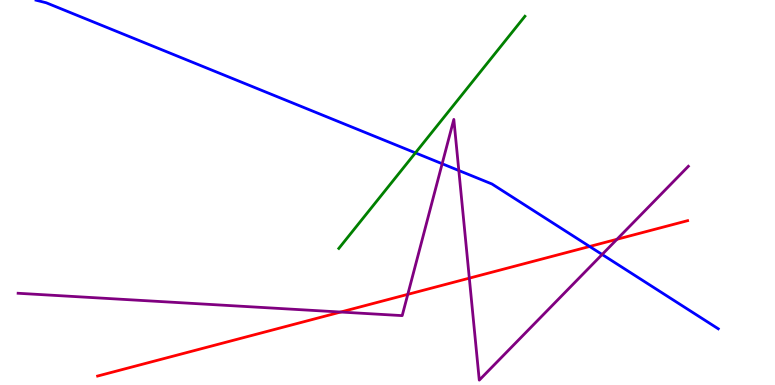[{'lines': ['blue', 'red'], 'intersections': [{'x': 7.61, 'y': 3.6}]}, {'lines': ['green', 'red'], 'intersections': []}, {'lines': ['purple', 'red'], 'intersections': [{'x': 4.4, 'y': 1.9}, {'x': 5.26, 'y': 2.35}, {'x': 6.06, 'y': 2.78}, {'x': 7.96, 'y': 3.79}]}, {'lines': ['blue', 'green'], 'intersections': [{'x': 5.36, 'y': 6.03}]}, {'lines': ['blue', 'purple'], 'intersections': [{'x': 5.71, 'y': 5.75}, {'x': 5.92, 'y': 5.57}, {'x': 7.77, 'y': 3.39}]}, {'lines': ['green', 'purple'], 'intersections': []}]